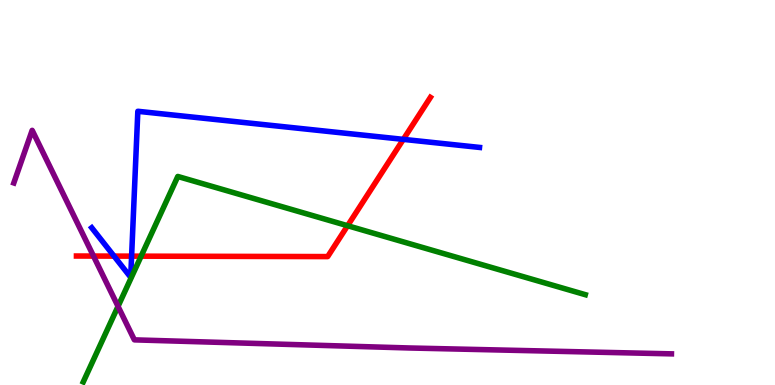[{'lines': ['blue', 'red'], 'intersections': [{'x': 1.47, 'y': 3.35}, {'x': 1.7, 'y': 3.35}, {'x': 5.2, 'y': 6.38}]}, {'lines': ['green', 'red'], 'intersections': [{'x': 1.82, 'y': 3.35}, {'x': 4.49, 'y': 4.14}]}, {'lines': ['purple', 'red'], 'intersections': [{'x': 1.21, 'y': 3.35}]}, {'lines': ['blue', 'green'], 'intersections': []}, {'lines': ['blue', 'purple'], 'intersections': []}, {'lines': ['green', 'purple'], 'intersections': [{'x': 1.52, 'y': 2.04}]}]